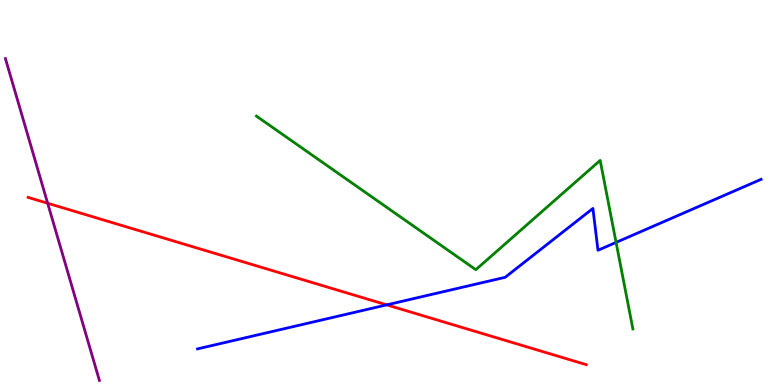[{'lines': ['blue', 'red'], 'intersections': [{'x': 4.99, 'y': 2.08}]}, {'lines': ['green', 'red'], 'intersections': []}, {'lines': ['purple', 'red'], 'intersections': [{'x': 0.615, 'y': 4.72}]}, {'lines': ['blue', 'green'], 'intersections': [{'x': 7.95, 'y': 3.7}]}, {'lines': ['blue', 'purple'], 'intersections': []}, {'lines': ['green', 'purple'], 'intersections': []}]